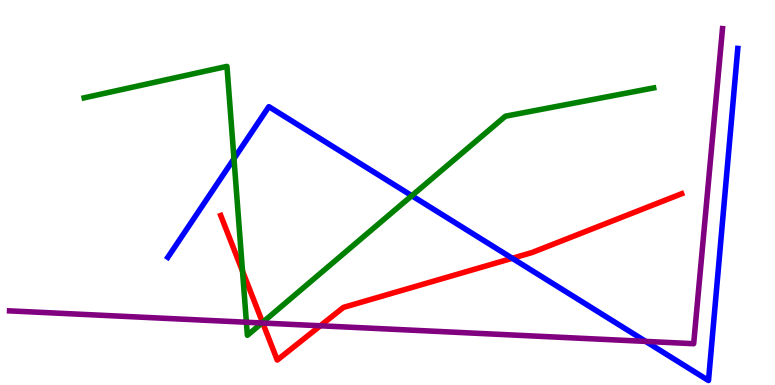[{'lines': ['blue', 'red'], 'intersections': [{'x': 6.61, 'y': 3.29}]}, {'lines': ['green', 'red'], 'intersections': [{'x': 3.13, 'y': 2.96}, {'x': 3.39, 'y': 1.62}]}, {'lines': ['purple', 'red'], 'intersections': [{'x': 3.39, 'y': 1.61}, {'x': 4.13, 'y': 1.54}]}, {'lines': ['blue', 'green'], 'intersections': [{'x': 3.02, 'y': 5.88}, {'x': 5.31, 'y': 4.92}]}, {'lines': ['blue', 'purple'], 'intersections': [{'x': 8.33, 'y': 1.13}]}, {'lines': ['green', 'purple'], 'intersections': [{'x': 3.18, 'y': 1.63}, {'x': 3.38, 'y': 1.61}]}]